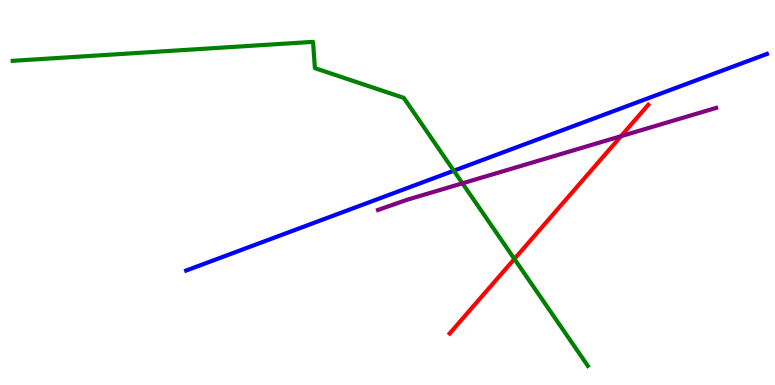[{'lines': ['blue', 'red'], 'intersections': []}, {'lines': ['green', 'red'], 'intersections': [{'x': 6.64, 'y': 3.27}]}, {'lines': ['purple', 'red'], 'intersections': [{'x': 8.01, 'y': 6.46}]}, {'lines': ['blue', 'green'], 'intersections': [{'x': 5.86, 'y': 5.57}]}, {'lines': ['blue', 'purple'], 'intersections': []}, {'lines': ['green', 'purple'], 'intersections': [{'x': 5.97, 'y': 5.24}]}]